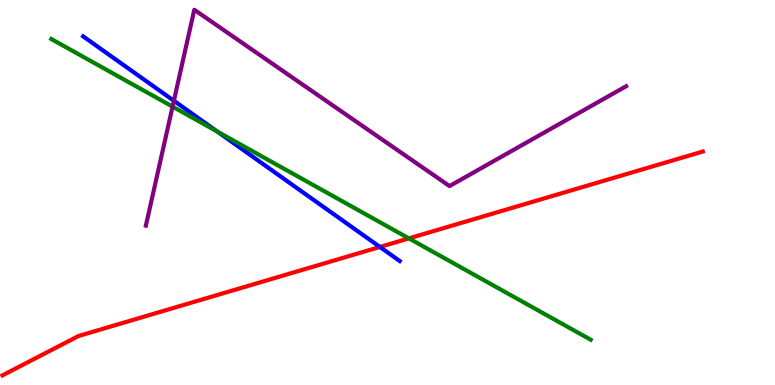[{'lines': ['blue', 'red'], 'intersections': [{'x': 4.9, 'y': 3.59}]}, {'lines': ['green', 'red'], 'intersections': [{'x': 5.28, 'y': 3.81}]}, {'lines': ['purple', 'red'], 'intersections': []}, {'lines': ['blue', 'green'], 'intersections': [{'x': 2.8, 'y': 6.58}]}, {'lines': ['blue', 'purple'], 'intersections': [{'x': 2.24, 'y': 7.38}]}, {'lines': ['green', 'purple'], 'intersections': [{'x': 2.23, 'y': 7.23}]}]